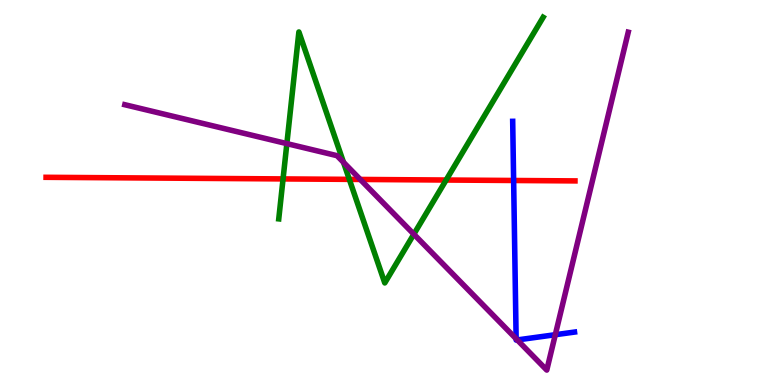[{'lines': ['blue', 'red'], 'intersections': [{'x': 6.63, 'y': 5.31}]}, {'lines': ['green', 'red'], 'intersections': [{'x': 3.65, 'y': 5.35}, {'x': 4.51, 'y': 5.34}, {'x': 5.76, 'y': 5.32}]}, {'lines': ['purple', 'red'], 'intersections': [{'x': 4.65, 'y': 5.34}]}, {'lines': ['blue', 'green'], 'intersections': []}, {'lines': ['blue', 'purple'], 'intersections': [{'x': 6.66, 'y': 1.2}, {'x': 6.67, 'y': 1.17}, {'x': 7.17, 'y': 1.31}]}, {'lines': ['green', 'purple'], 'intersections': [{'x': 3.7, 'y': 6.27}, {'x': 4.43, 'y': 5.78}, {'x': 5.34, 'y': 3.92}]}]